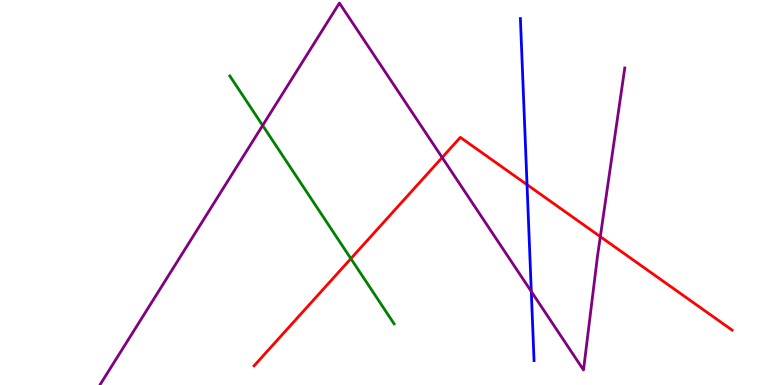[{'lines': ['blue', 'red'], 'intersections': [{'x': 6.8, 'y': 5.2}]}, {'lines': ['green', 'red'], 'intersections': [{'x': 4.53, 'y': 3.28}]}, {'lines': ['purple', 'red'], 'intersections': [{'x': 5.71, 'y': 5.91}, {'x': 7.75, 'y': 3.85}]}, {'lines': ['blue', 'green'], 'intersections': []}, {'lines': ['blue', 'purple'], 'intersections': [{'x': 6.86, 'y': 2.43}]}, {'lines': ['green', 'purple'], 'intersections': [{'x': 3.39, 'y': 6.74}]}]